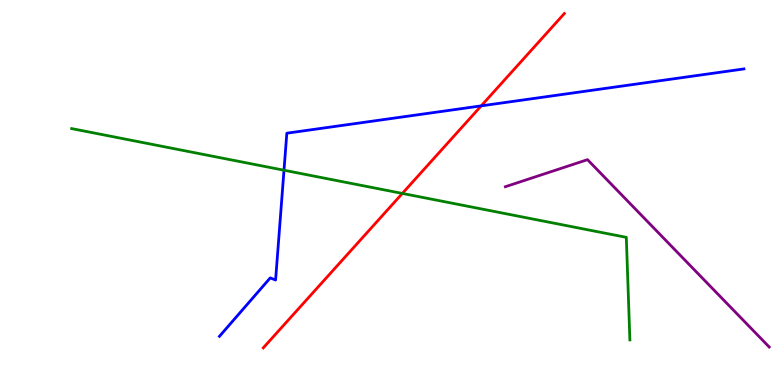[{'lines': ['blue', 'red'], 'intersections': [{'x': 6.21, 'y': 7.25}]}, {'lines': ['green', 'red'], 'intersections': [{'x': 5.19, 'y': 4.98}]}, {'lines': ['purple', 'red'], 'intersections': []}, {'lines': ['blue', 'green'], 'intersections': [{'x': 3.66, 'y': 5.58}]}, {'lines': ['blue', 'purple'], 'intersections': []}, {'lines': ['green', 'purple'], 'intersections': []}]